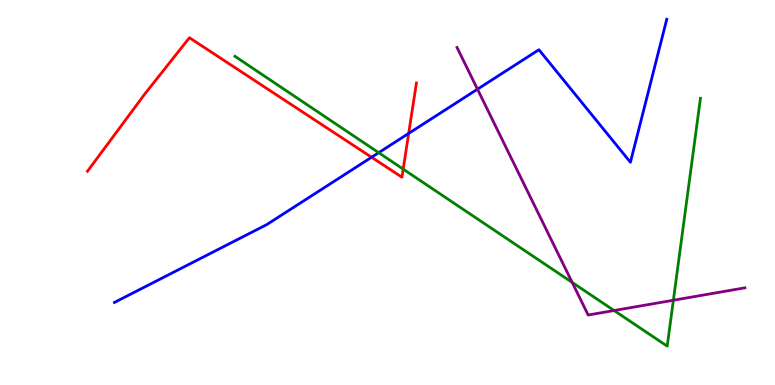[{'lines': ['blue', 'red'], 'intersections': [{'x': 4.79, 'y': 5.92}, {'x': 5.27, 'y': 6.53}]}, {'lines': ['green', 'red'], 'intersections': [{'x': 5.2, 'y': 5.61}]}, {'lines': ['purple', 'red'], 'intersections': []}, {'lines': ['blue', 'green'], 'intersections': [{'x': 4.89, 'y': 6.03}]}, {'lines': ['blue', 'purple'], 'intersections': [{'x': 6.16, 'y': 7.68}]}, {'lines': ['green', 'purple'], 'intersections': [{'x': 7.38, 'y': 2.66}, {'x': 7.92, 'y': 1.93}, {'x': 8.69, 'y': 2.2}]}]